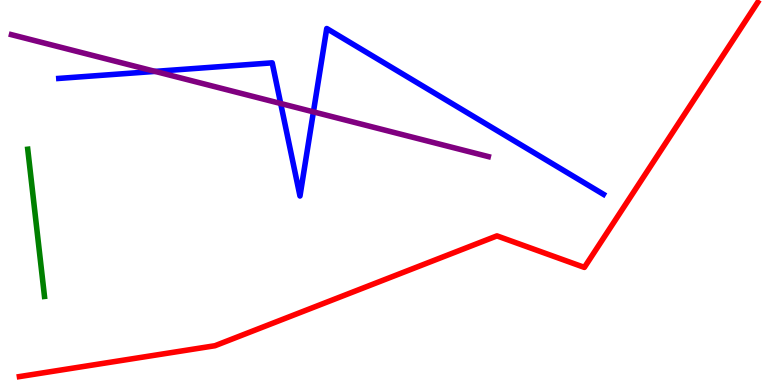[{'lines': ['blue', 'red'], 'intersections': []}, {'lines': ['green', 'red'], 'intersections': []}, {'lines': ['purple', 'red'], 'intersections': []}, {'lines': ['blue', 'green'], 'intersections': []}, {'lines': ['blue', 'purple'], 'intersections': [{'x': 2.0, 'y': 8.15}, {'x': 3.62, 'y': 7.31}, {'x': 4.04, 'y': 7.09}]}, {'lines': ['green', 'purple'], 'intersections': []}]